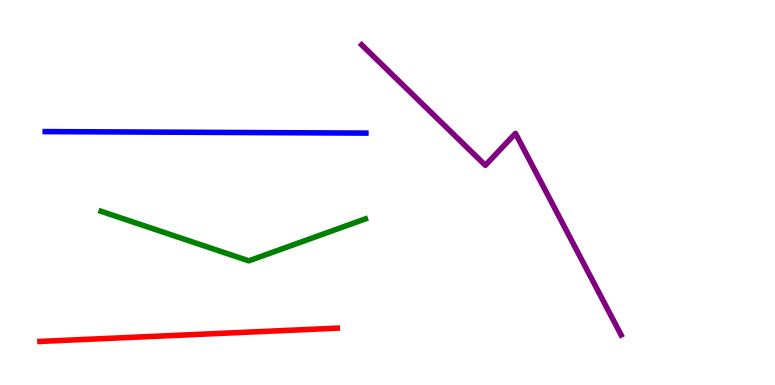[{'lines': ['blue', 'red'], 'intersections': []}, {'lines': ['green', 'red'], 'intersections': []}, {'lines': ['purple', 'red'], 'intersections': []}, {'lines': ['blue', 'green'], 'intersections': []}, {'lines': ['blue', 'purple'], 'intersections': []}, {'lines': ['green', 'purple'], 'intersections': []}]